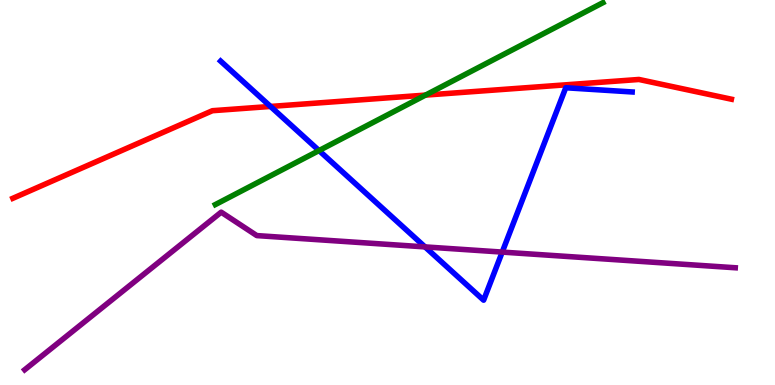[{'lines': ['blue', 'red'], 'intersections': [{'x': 3.49, 'y': 7.24}]}, {'lines': ['green', 'red'], 'intersections': [{'x': 5.49, 'y': 7.53}]}, {'lines': ['purple', 'red'], 'intersections': []}, {'lines': ['blue', 'green'], 'intersections': [{'x': 4.12, 'y': 6.09}]}, {'lines': ['blue', 'purple'], 'intersections': [{'x': 5.48, 'y': 3.59}, {'x': 6.48, 'y': 3.45}]}, {'lines': ['green', 'purple'], 'intersections': []}]